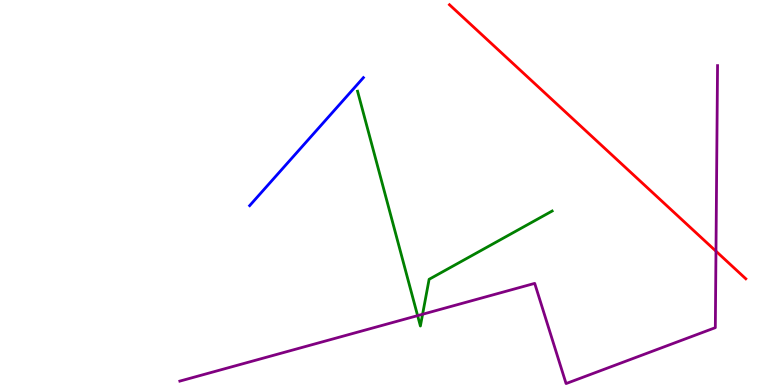[{'lines': ['blue', 'red'], 'intersections': []}, {'lines': ['green', 'red'], 'intersections': []}, {'lines': ['purple', 'red'], 'intersections': [{'x': 9.24, 'y': 3.48}]}, {'lines': ['blue', 'green'], 'intersections': []}, {'lines': ['blue', 'purple'], 'intersections': []}, {'lines': ['green', 'purple'], 'intersections': [{'x': 5.39, 'y': 1.8}, {'x': 5.45, 'y': 1.84}]}]